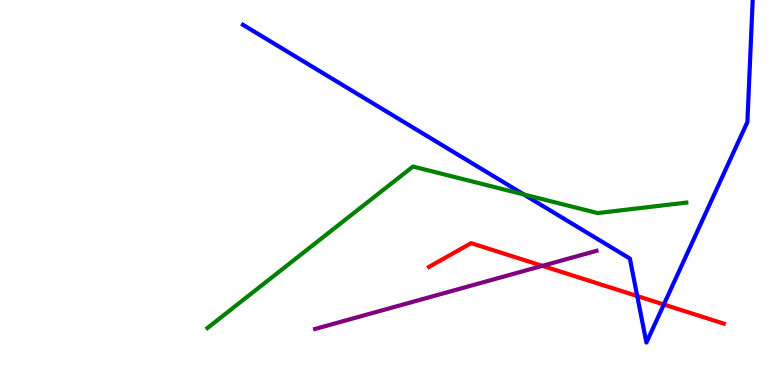[{'lines': ['blue', 'red'], 'intersections': [{'x': 8.22, 'y': 2.31}, {'x': 8.57, 'y': 2.09}]}, {'lines': ['green', 'red'], 'intersections': []}, {'lines': ['purple', 'red'], 'intersections': [{'x': 7.0, 'y': 3.09}]}, {'lines': ['blue', 'green'], 'intersections': [{'x': 6.76, 'y': 4.95}]}, {'lines': ['blue', 'purple'], 'intersections': []}, {'lines': ['green', 'purple'], 'intersections': []}]